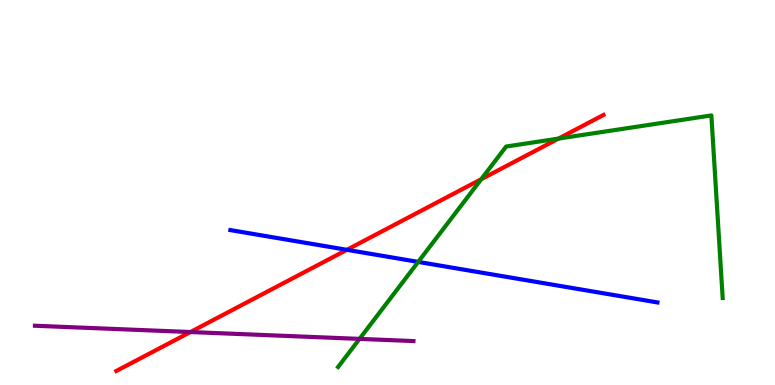[{'lines': ['blue', 'red'], 'intersections': [{'x': 4.48, 'y': 3.51}]}, {'lines': ['green', 'red'], 'intersections': [{'x': 6.21, 'y': 5.35}, {'x': 7.21, 'y': 6.4}]}, {'lines': ['purple', 'red'], 'intersections': [{'x': 2.46, 'y': 1.38}]}, {'lines': ['blue', 'green'], 'intersections': [{'x': 5.4, 'y': 3.2}]}, {'lines': ['blue', 'purple'], 'intersections': []}, {'lines': ['green', 'purple'], 'intersections': [{'x': 4.64, 'y': 1.2}]}]